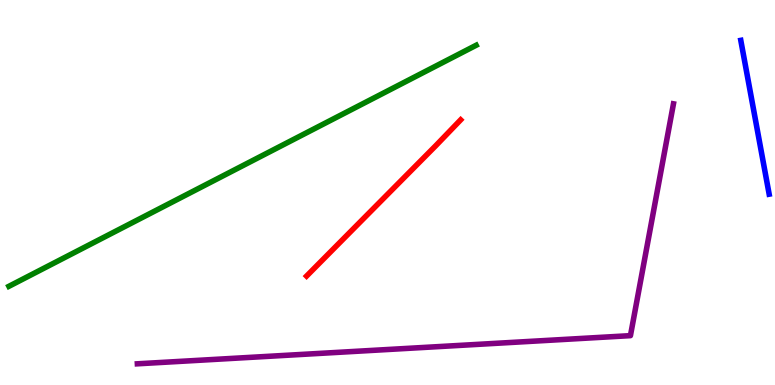[{'lines': ['blue', 'red'], 'intersections': []}, {'lines': ['green', 'red'], 'intersections': []}, {'lines': ['purple', 'red'], 'intersections': []}, {'lines': ['blue', 'green'], 'intersections': []}, {'lines': ['blue', 'purple'], 'intersections': []}, {'lines': ['green', 'purple'], 'intersections': []}]